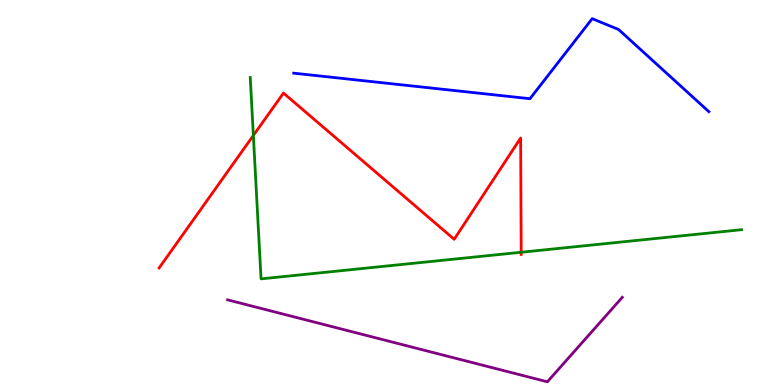[{'lines': ['blue', 'red'], 'intersections': []}, {'lines': ['green', 'red'], 'intersections': [{'x': 3.27, 'y': 6.48}, {'x': 6.73, 'y': 3.45}]}, {'lines': ['purple', 'red'], 'intersections': []}, {'lines': ['blue', 'green'], 'intersections': []}, {'lines': ['blue', 'purple'], 'intersections': []}, {'lines': ['green', 'purple'], 'intersections': []}]